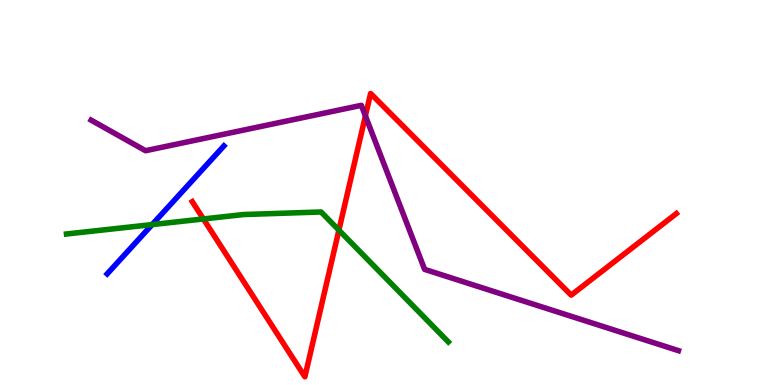[{'lines': ['blue', 'red'], 'intersections': []}, {'lines': ['green', 'red'], 'intersections': [{'x': 2.62, 'y': 4.31}, {'x': 4.37, 'y': 4.02}]}, {'lines': ['purple', 'red'], 'intersections': [{'x': 4.71, 'y': 6.99}]}, {'lines': ['blue', 'green'], 'intersections': [{'x': 1.96, 'y': 4.17}]}, {'lines': ['blue', 'purple'], 'intersections': []}, {'lines': ['green', 'purple'], 'intersections': []}]